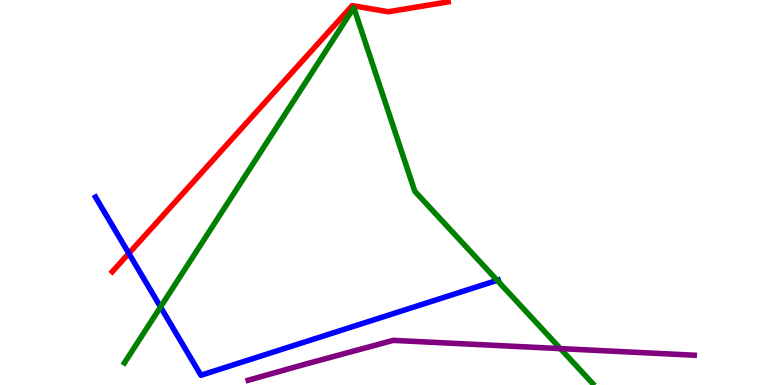[{'lines': ['blue', 'red'], 'intersections': [{'x': 1.66, 'y': 3.42}]}, {'lines': ['green', 'red'], 'intersections': []}, {'lines': ['purple', 'red'], 'intersections': []}, {'lines': ['blue', 'green'], 'intersections': [{'x': 2.07, 'y': 2.03}, {'x': 6.42, 'y': 2.72}]}, {'lines': ['blue', 'purple'], 'intersections': []}, {'lines': ['green', 'purple'], 'intersections': [{'x': 7.23, 'y': 0.945}]}]